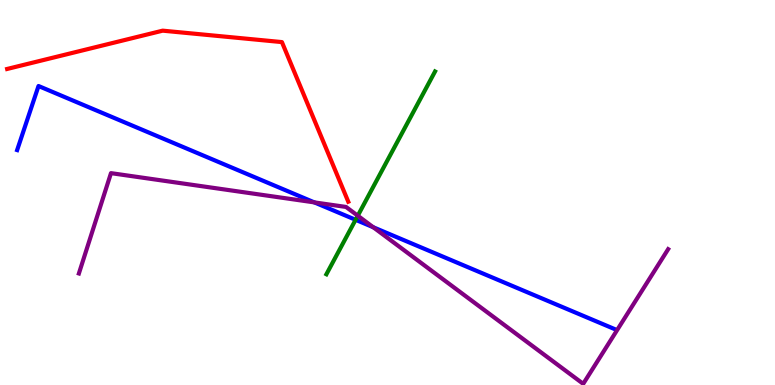[{'lines': ['blue', 'red'], 'intersections': []}, {'lines': ['green', 'red'], 'intersections': []}, {'lines': ['purple', 'red'], 'intersections': []}, {'lines': ['blue', 'green'], 'intersections': [{'x': 4.59, 'y': 4.29}]}, {'lines': ['blue', 'purple'], 'intersections': [{'x': 4.06, 'y': 4.74}, {'x': 4.82, 'y': 4.1}]}, {'lines': ['green', 'purple'], 'intersections': [{'x': 4.62, 'y': 4.4}]}]